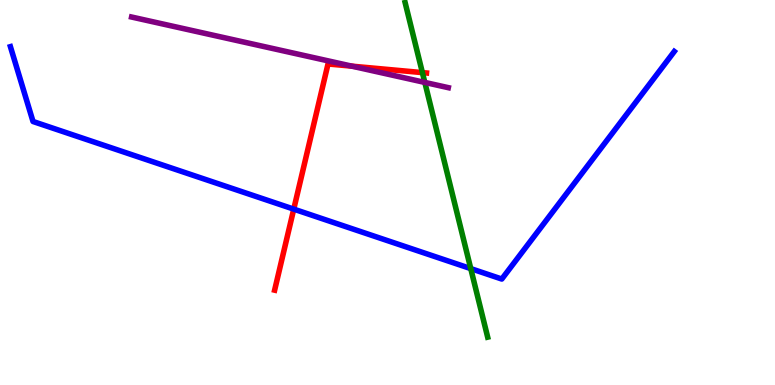[{'lines': ['blue', 'red'], 'intersections': [{'x': 3.79, 'y': 4.57}]}, {'lines': ['green', 'red'], 'intersections': [{'x': 5.45, 'y': 8.11}]}, {'lines': ['purple', 'red'], 'intersections': [{'x': 4.54, 'y': 8.28}]}, {'lines': ['blue', 'green'], 'intersections': [{'x': 6.07, 'y': 3.02}]}, {'lines': ['blue', 'purple'], 'intersections': []}, {'lines': ['green', 'purple'], 'intersections': [{'x': 5.48, 'y': 7.86}]}]